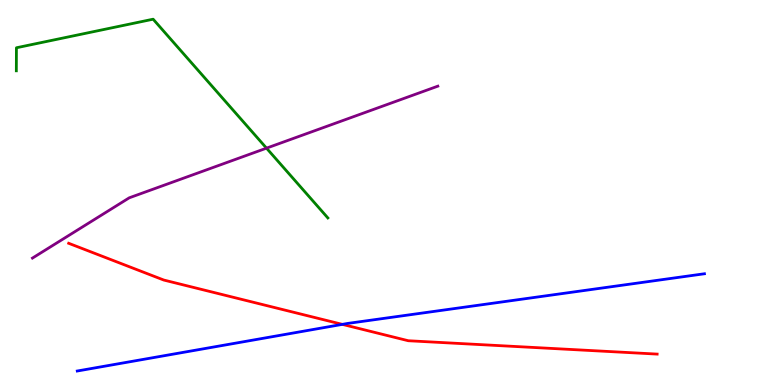[{'lines': ['blue', 'red'], 'intersections': [{'x': 4.42, 'y': 1.57}]}, {'lines': ['green', 'red'], 'intersections': []}, {'lines': ['purple', 'red'], 'intersections': []}, {'lines': ['blue', 'green'], 'intersections': []}, {'lines': ['blue', 'purple'], 'intersections': []}, {'lines': ['green', 'purple'], 'intersections': [{'x': 3.44, 'y': 6.15}]}]